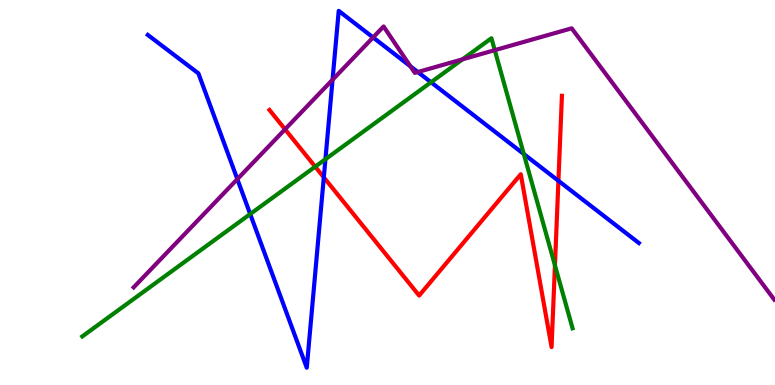[{'lines': ['blue', 'red'], 'intersections': [{'x': 4.18, 'y': 5.39}, {'x': 7.21, 'y': 5.3}]}, {'lines': ['green', 'red'], 'intersections': [{'x': 4.07, 'y': 5.67}, {'x': 7.16, 'y': 3.11}]}, {'lines': ['purple', 'red'], 'intersections': [{'x': 3.68, 'y': 6.64}]}, {'lines': ['blue', 'green'], 'intersections': [{'x': 3.23, 'y': 4.44}, {'x': 4.2, 'y': 5.86}, {'x': 5.56, 'y': 7.86}, {'x': 6.76, 'y': 6.0}]}, {'lines': ['blue', 'purple'], 'intersections': [{'x': 3.06, 'y': 5.35}, {'x': 4.29, 'y': 7.93}, {'x': 4.81, 'y': 9.03}, {'x': 5.3, 'y': 8.28}, {'x': 5.39, 'y': 8.13}]}, {'lines': ['green', 'purple'], 'intersections': [{'x': 5.97, 'y': 8.46}, {'x': 6.38, 'y': 8.7}]}]